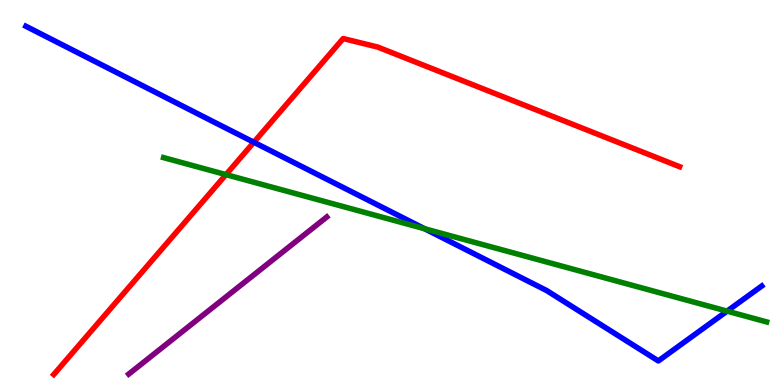[{'lines': ['blue', 'red'], 'intersections': [{'x': 3.28, 'y': 6.31}]}, {'lines': ['green', 'red'], 'intersections': [{'x': 2.92, 'y': 5.46}]}, {'lines': ['purple', 'red'], 'intersections': []}, {'lines': ['blue', 'green'], 'intersections': [{'x': 5.48, 'y': 4.06}, {'x': 9.38, 'y': 1.92}]}, {'lines': ['blue', 'purple'], 'intersections': []}, {'lines': ['green', 'purple'], 'intersections': []}]